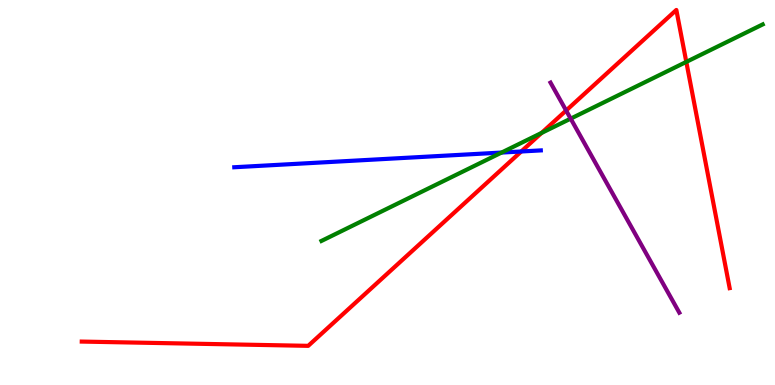[{'lines': ['blue', 'red'], 'intersections': [{'x': 6.73, 'y': 6.07}]}, {'lines': ['green', 'red'], 'intersections': [{'x': 6.99, 'y': 6.55}, {'x': 8.86, 'y': 8.39}]}, {'lines': ['purple', 'red'], 'intersections': [{'x': 7.3, 'y': 7.13}]}, {'lines': ['blue', 'green'], 'intersections': [{'x': 6.47, 'y': 6.04}]}, {'lines': ['blue', 'purple'], 'intersections': []}, {'lines': ['green', 'purple'], 'intersections': [{'x': 7.36, 'y': 6.92}]}]